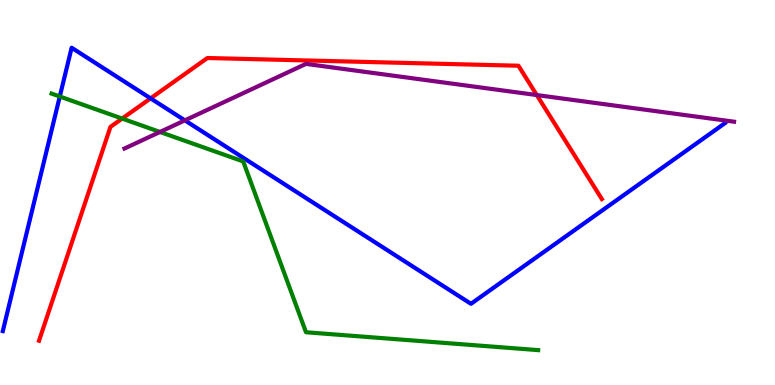[{'lines': ['blue', 'red'], 'intersections': [{'x': 1.94, 'y': 7.45}]}, {'lines': ['green', 'red'], 'intersections': [{'x': 1.58, 'y': 6.92}]}, {'lines': ['purple', 'red'], 'intersections': [{'x': 6.93, 'y': 7.53}]}, {'lines': ['blue', 'green'], 'intersections': [{'x': 0.771, 'y': 7.49}]}, {'lines': ['blue', 'purple'], 'intersections': [{'x': 2.39, 'y': 6.87}]}, {'lines': ['green', 'purple'], 'intersections': [{'x': 2.06, 'y': 6.57}]}]